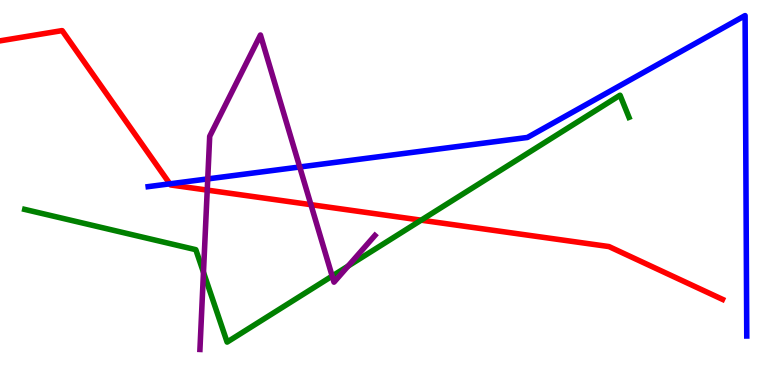[{'lines': ['blue', 'red'], 'intersections': [{'x': 2.19, 'y': 5.23}]}, {'lines': ['green', 'red'], 'intersections': [{'x': 5.43, 'y': 4.28}]}, {'lines': ['purple', 'red'], 'intersections': [{'x': 2.67, 'y': 5.06}, {'x': 4.01, 'y': 4.68}]}, {'lines': ['blue', 'green'], 'intersections': []}, {'lines': ['blue', 'purple'], 'intersections': [{'x': 2.68, 'y': 5.35}, {'x': 3.87, 'y': 5.66}]}, {'lines': ['green', 'purple'], 'intersections': [{'x': 2.63, 'y': 2.93}, {'x': 4.29, 'y': 2.83}, {'x': 4.49, 'y': 3.09}]}]